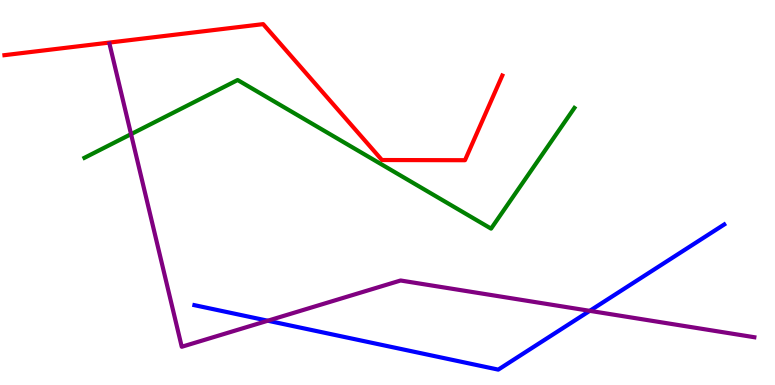[{'lines': ['blue', 'red'], 'intersections': []}, {'lines': ['green', 'red'], 'intersections': []}, {'lines': ['purple', 'red'], 'intersections': []}, {'lines': ['blue', 'green'], 'intersections': []}, {'lines': ['blue', 'purple'], 'intersections': [{'x': 3.46, 'y': 1.67}, {'x': 7.61, 'y': 1.93}]}, {'lines': ['green', 'purple'], 'intersections': [{'x': 1.69, 'y': 6.52}]}]